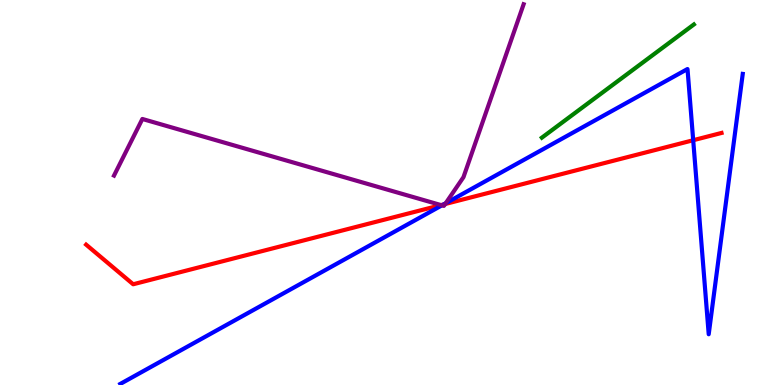[{'lines': ['blue', 'red'], 'intersections': [{'x': 5.72, 'y': 4.69}, {'x': 8.94, 'y': 6.36}]}, {'lines': ['green', 'red'], 'intersections': []}, {'lines': ['purple', 'red'], 'intersections': [{'x': 5.69, 'y': 4.67}, {'x': 5.74, 'y': 4.7}]}, {'lines': ['blue', 'green'], 'intersections': []}, {'lines': ['blue', 'purple'], 'intersections': [{'x': 5.7, 'y': 4.67}, {'x': 5.75, 'y': 4.72}]}, {'lines': ['green', 'purple'], 'intersections': []}]